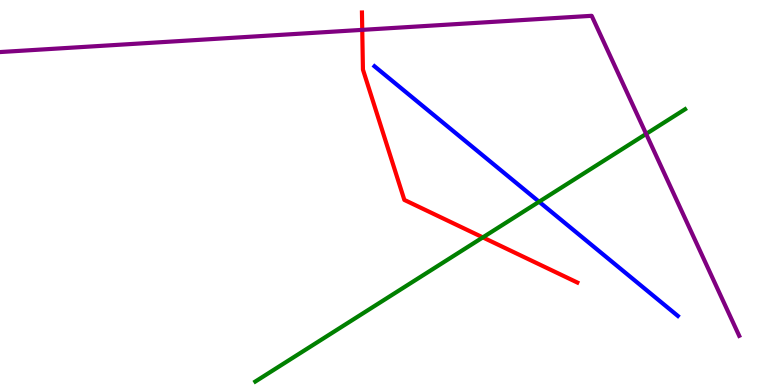[{'lines': ['blue', 'red'], 'intersections': []}, {'lines': ['green', 'red'], 'intersections': [{'x': 6.23, 'y': 3.83}]}, {'lines': ['purple', 'red'], 'intersections': [{'x': 4.67, 'y': 9.22}]}, {'lines': ['blue', 'green'], 'intersections': [{'x': 6.96, 'y': 4.76}]}, {'lines': ['blue', 'purple'], 'intersections': []}, {'lines': ['green', 'purple'], 'intersections': [{'x': 8.34, 'y': 6.52}]}]